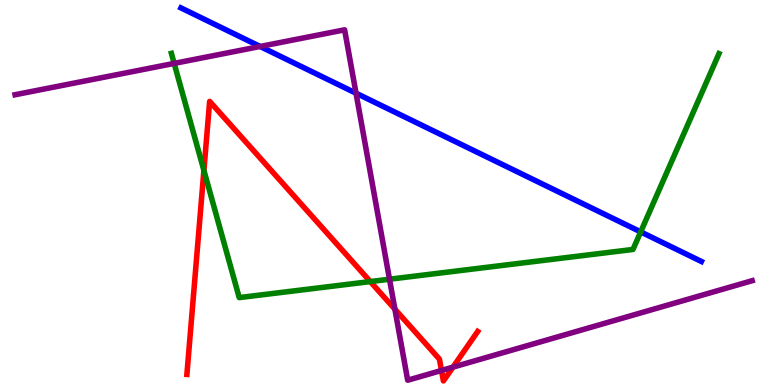[{'lines': ['blue', 'red'], 'intersections': []}, {'lines': ['green', 'red'], 'intersections': [{'x': 2.63, 'y': 5.57}, {'x': 4.78, 'y': 2.69}]}, {'lines': ['purple', 'red'], 'intersections': [{'x': 5.1, 'y': 1.97}, {'x': 5.7, 'y': 0.378}, {'x': 5.84, 'y': 0.464}]}, {'lines': ['blue', 'green'], 'intersections': [{'x': 8.27, 'y': 3.98}]}, {'lines': ['blue', 'purple'], 'intersections': [{'x': 3.36, 'y': 8.79}, {'x': 4.59, 'y': 7.58}]}, {'lines': ['green', 'purple'], 'intersections': [{'x': 2.25, 'y': 8.35}, {'x': 5.03, 'y': 2.75}]}]